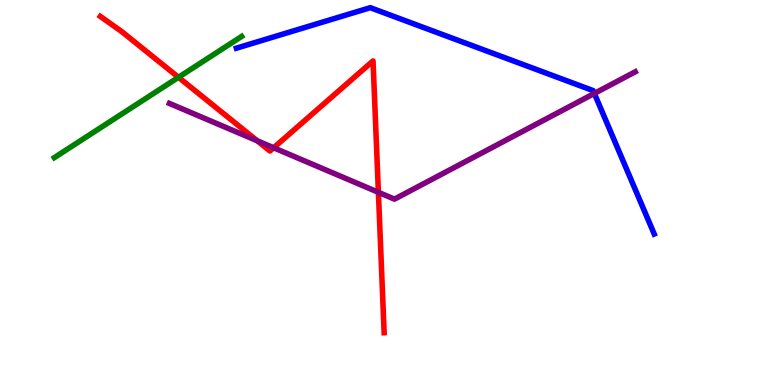[{'lines': ['blue', 'red'], 'intersections': []}, {'lines': ['green', 'red'], 'intersections': [{'x': 2.3, 'y': 7.99}]}, {'lines': ['purple', 'red'], 'intersections': [{'x': 3.32, 'y': 6.34}, {'x': 3.53, 'y': 6.16}, {'x': 4.88, 'y': 5.0}]}, {'lines': ['blue', 'green'], 'intersections': []}, {'lines': ['blue', 'purple'], 'intersections': [{'x': 7.67, 'y': 7.57}]}, {'lines': ['green', 'purple'], 'intersections': []}]